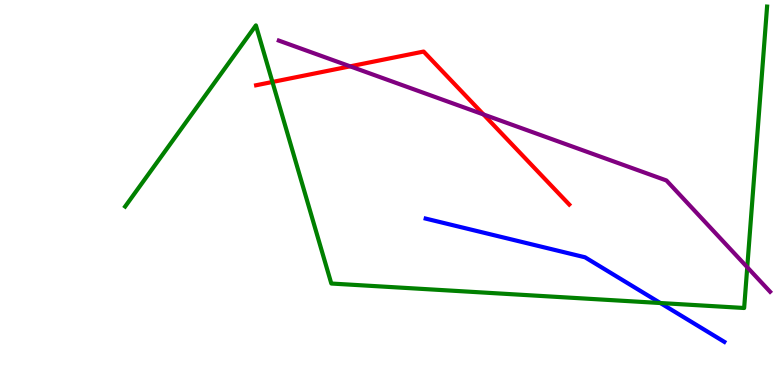[{'lines': ['blue', 'red'], 'intersections': []}, {'lines': ['green', 'red'], 'intersections': [{'x': 3.52, 'y': 7.87}]}, {'lines': ['purple', 'red'], 'intersections': [{'x': 4.52, 'y': 8.28}, {'x': 6.24, 'y': 7.03}]}, {'lines': ['blue', 'green'], 'intersections': [{'x': 8.52, 'y': 2.13}]}, {'lines': ['blue', 'purple'], 'intersections': []}, {'lines': ['green', 'purple'], 'intersections': [{'x': 9.64, 'y': 3.06}]}]